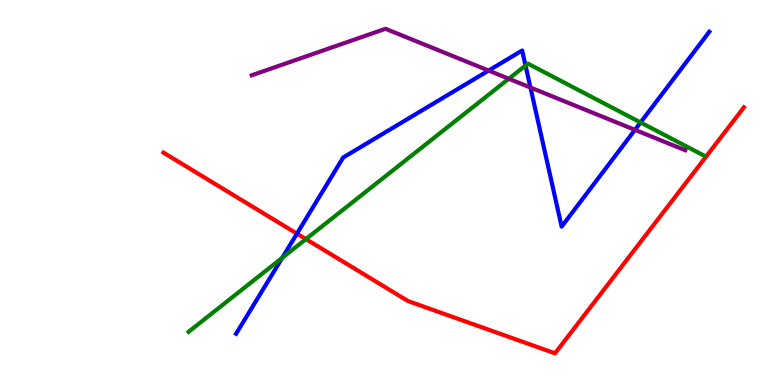[{'lines': ['blue', 'red'], 'intersections': [{'x': 3.83, 'y': 3.93}]}, {'lines': ['green', 'red'], 'intersections': [{'x': 3.95, 'y': 3.79}]}, {'lines': ['purple', 'red'], 'intersections': []}, {'lines': ['blue', 'green'], 'intersections': [{'x': 3.64, 'y': 3.3}, {'x': 6.78, 'y': 8.3}, {'x': 8.27, 'y': 6.82}]}, {'lines': ['blue', 'purple'], 'intersections': [{'x': 6.3, 'y': 8.17}, {'x': 6.84, 'y': 7.73}, {'x': 8.19, 'y': 6.63}]}, {'lines': ['green', 'purple'], 'intersections': [{'x': 6.57, 'y': 7.95}]}]